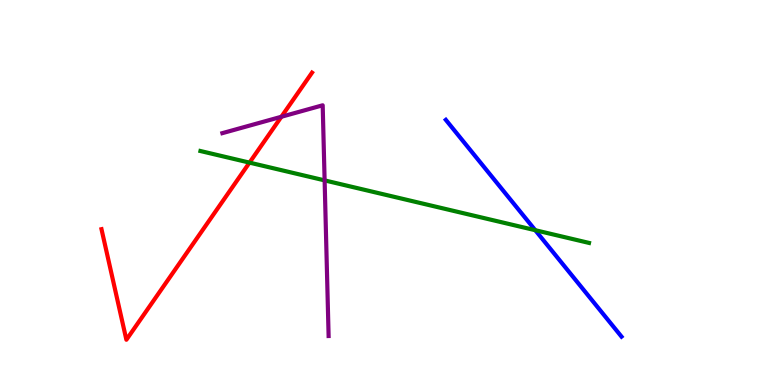[{'lines': ['blue', 'red'], 'intersections': []}, {'lines': ['green', 'red'], 'intersections': [{'x': 3.22, 'y': 5.78}]}, {'lines': ['purple', 'red'], 'intersections': [{'x': 3.63, 'y': 6.97}]}, {'lines': ['blue', 'green'], 'intersections': [{'x': 6.91, 'y': 4.02}]}, {'lines': ['blue', 'purple'], 'intersections': []}, {'lines': ['green', 'purple'], 'intersections': [{'x': 4.19, 'y': 5.31}]}]